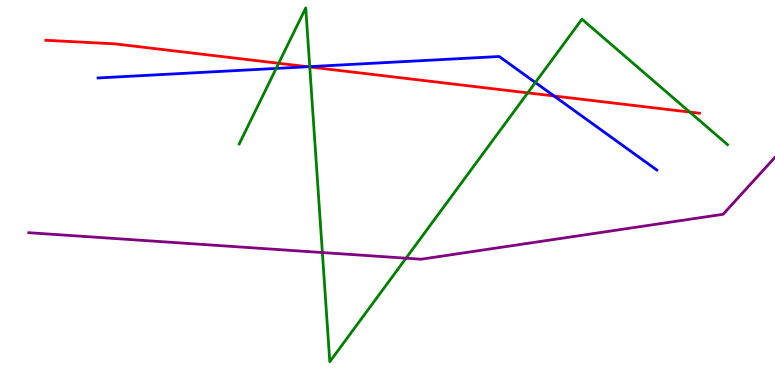[{'lines': ['blue', 'red'], 'intersections': [{'x': 3.97, 'y': 8.27}, {'x': 7.15, 'y': 7.51}]}, {'lines': ['green', 'red'], 'intersections': [{'x': 3.6, 'y': 8.36}, {'x': 4.0, 'y': 8.26}, {'x': 6.81, 'y': 7.59}, {'x': 8.9, 'y': 7.09}]}, {'lines': ['purple', 'red'], 'intersections': []}, {'lines': ['blue', 'green'], 'intersections': [{'x': 3.56, 'y': 8.22}, {'x': 4.0, 'y': 8.27}, {'x': 6.91, 'y': 7.86}]}, {'lines': ['blue', 'purple'], 'intersections': []}, {'lines': ['green', 'purple'], 'intersections': [{'x': 4.16, 'y': 3.44}, {'x': 5.24, 'y': 3.29}]}]